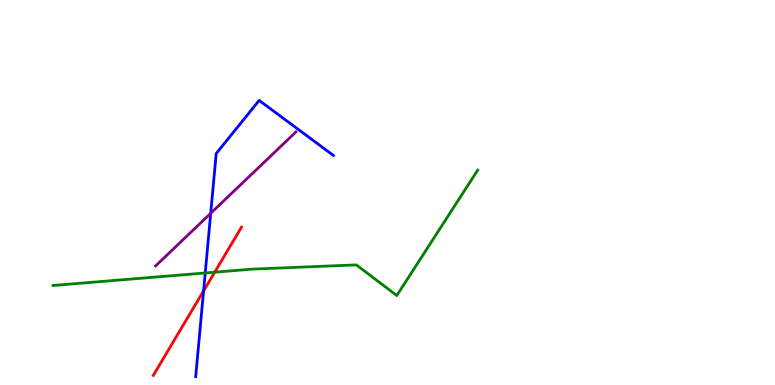[{'lines': ['blue', 'red'], 'intersections': [{'x': 2.63, 'y': 2.44}]}, {'lines': ['green', 'red'], 'intersections': [{'x': 2.77, 'y': 2.93}]}, {'lines': ['purple', 'red'], 'intersections': []}, {'lines': ['blue', 'green'], 'intersections': [{'x': 2.65, 'y': 2.91}]}, {'lines': ['blue', 'purple'], 'intersections': [{'x': 2.72, 'y': 4.46}]}, {'lines': ['green', 'purple'], 'intersections': []}]